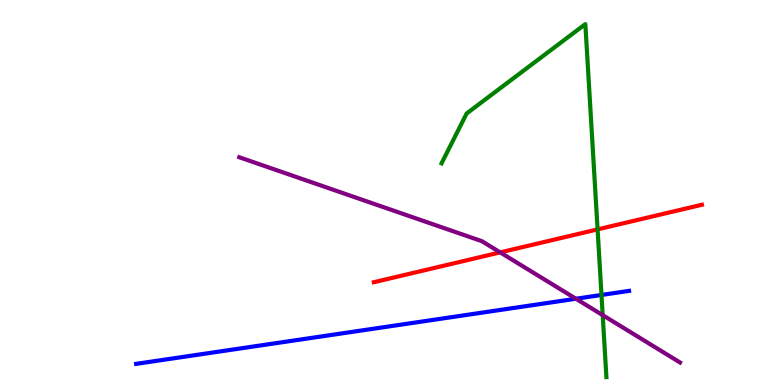[{'lines': ['blue', 'red'], 'intersections': []}, {'lines': ['green', 'red'], 'intersections': [{'x': 7.71, 'y': 4.04}]}, {'lines': ['purple', 'red'], 'intersections': [{'x': 6.45, 'y': 3.44}]}, {'lines': ['blue', 'green'], 'intersections': [{'x': 7.76, 'y': 2.34}]}, {'lines': ['blue', 'purple'], 'intersections': [{'x': 7.43, 'y': 2.24}]}, {'lines': ['green', 'purple'], 'intersections': [{'x': 7.78, 'y': 1.81}]}]